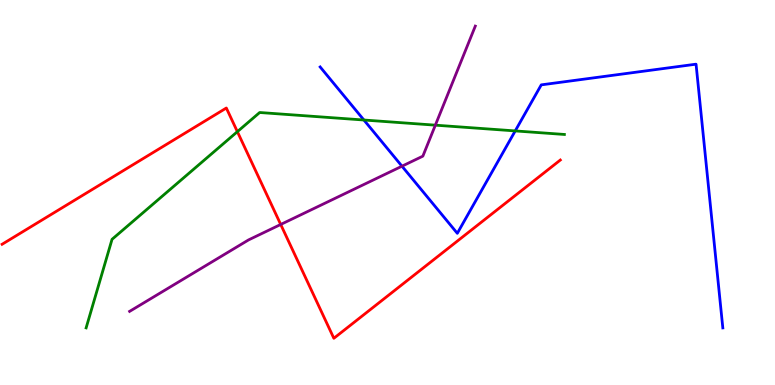[{'lines': ['blue', 'red'], 'intersections': []}, {'lines': ['green', 'red'], 'intersections': [{'x': 3.06, 'y': 6.58}]}, {'lines': ['purple', 'red'], 'intersections': [{'x': 3.62, 'y': 4.17}]}, {'lines': ['blue', 'green'], 'intersections': [{'x': 4.7, 'y': 6.88}, {'x': 6.65, 'y': 6.6}]}, {'lines': ['blue', 'purple'], 'intersections': [{'x': 5.19, 'y': 5.68}]}, {'lines': ['green', 'purple'], 'intersections': [{'x': 5.62, 'y': 6.75}]}]